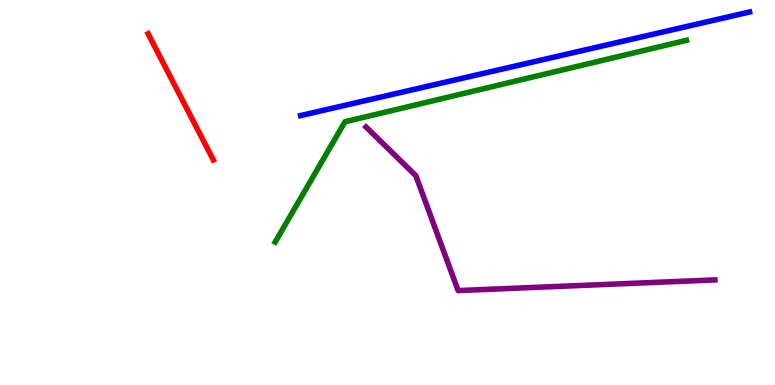[{'lines': ['blue', 'red'], 'intersections': []}, {'lines': ['green', 'red'], 'intersections': []}, {'lines': ['purple', 'red'], 'intersections': []}, {'lines': ['blue', 'green'], 'intersections': []}, {'lines': ['blue', 'purple'], 'intersections': []}, {'lines': ['green', 'purple'], 'intersections': []}]